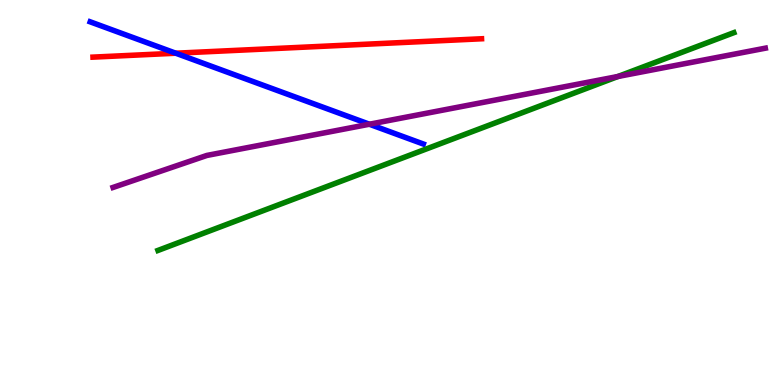[{'lines': ['blue', 'red'], 'intersections': [{'x': 2.27, 'y': 8.62}]}, {'lines': ['green', 'red'], 'intersections': []}, {'lines': ['purple', 'red'], 'intersections': []}, {'lines': ['blue', 'green'], 'intersections': []}, {'lines': ['blue', 'purple'], 'intersections': [{'x': 4.77, 'y': 6.77}]}, {'lines': ['green', 'purple'], 'intersections': [{'x': 7.97, 'y': 8.01}]}]